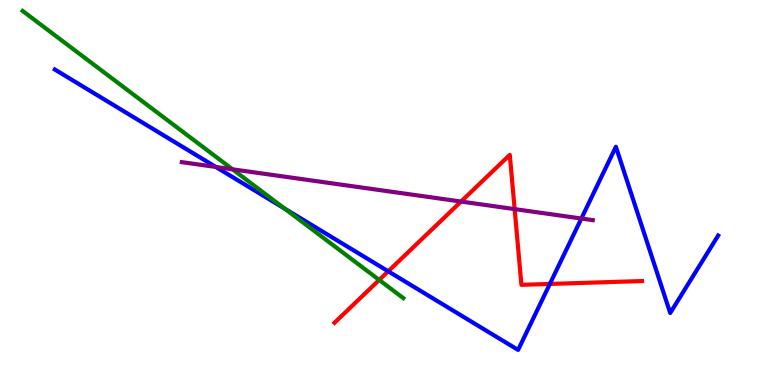[{'lines': ['blue', 'red'], 'intersections': [{'x': 5.01, 'y': 2.95}, {'x': 7.09, 'y': 2.62}]}, {'lines': ['green', 'red'], 'intersections': [{'x': 4.89, 'y': 2.73}]}, {'lines': ['purple', 'red'], 'intersections': [{'x': 5.95, 'y': 4.76}, {'x': 6.64, 'y': 4.57}]}, {'lines': ['blue', 'green'], 'intersections': [{'x': 3.67, 'y': 4.58}]}, {'lines': ['blue', 'purple'], 'intersections': [{'x': 2.78, 'y': 5.66}, {'x': 7.5, 'y': 4.32}]}, {'lines': ['green', 'purple'], 'intersections': [{'x': 3.0, 'y': 5.6}]}]